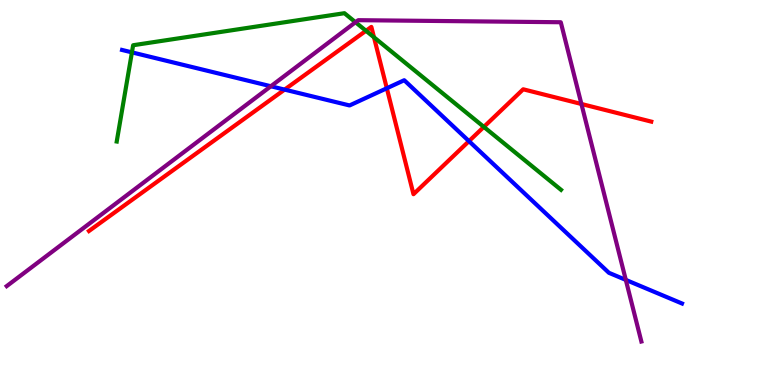[{'lines': ['blue', 'red'], 'intersections': [{'x': 3.67, 'y': 7.67}, {'x': 4.99, 'y': 7.71}, {'x': 6.05, 'y': 6.33}]}, {'lines': ['green', 'red'], 'intersections': [{'x': 4.72, 'y': 9.2}, {'x': 4.83, 'y': 9.03}, {'x': 6.24, 'y': 6.7}]}, {'lines': ['purple', 'red'], 'intersections': [{'x': 7.5, 'y': 7.3}]}, {'lines': ['blue', 'green'], 'intersections': [{'x': 1.7, 'y': 8.64}]}, {'lines': ['blue', 'purple'], 'intersections': [{'x': 3.5, 'y': 7.76}, {'x': 8.08, 'y': 2.73}]}, {'lines': ['green', 'purple'], 'intersections': [{'x': 4.59, 'y': 9.42}]}]